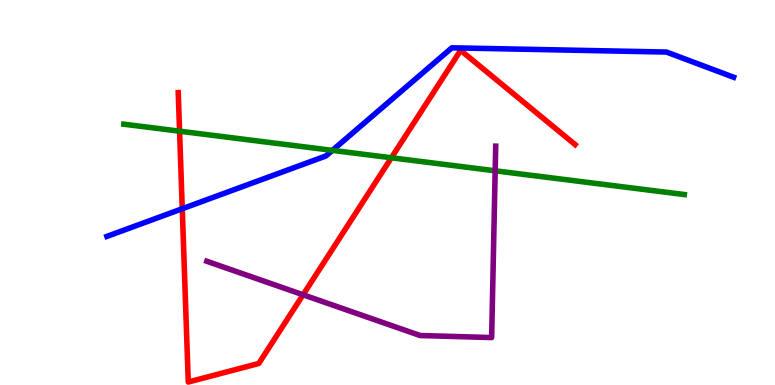[{'lines': ['blue', 'red'], 'intersections': [{'x': 2.35, 'y': 4.58}]}, {'lines': ['green', 'red'], 'intersections': [{'x': 2.32, 'y': 6.59}, {'x': 5.05, 'y': 5.9}]}, {'lines': ['purple', 'red'], 'intersections': [{'x': 3.91, 'y': 2.34}]}, {'lines': ['blue', 'green'], 'intersections': [{'x': 4.29, 'y': 6.09}]}, {'lines': ['blue', 'purple'], 'intersections': []}, {'lines': ['green', 'purple'], 'intersections': [{'x': 6.39, 'y': 5.56}]}]